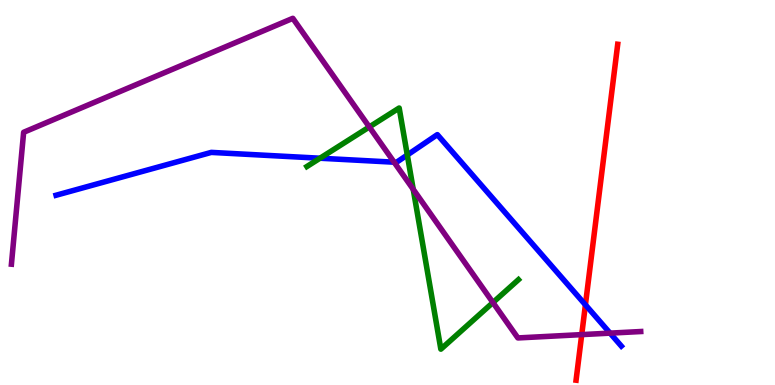[{'lines': ['blue', 'red'], 'intersections': [{'x': 7.55, 'y': 2.08}]}, {'lines': ['green', 'red'], 'intersections': []}, {'lines': ['purple', 'red'], 'intersections': [{'x': 7.51, 'y': 1.31}]}, {'lines': ['blue', 'green'], 'intersections': [{'x': 4.13, 'y': 5.89}, {'x': 5.26, 'y': 5.97}]}, {'lines': ['blue', 'purple'], 'intersections': [{'x': 5.09, 'y': 5.79}, {'x': 7.87, 'y': 1.35}]}, {'lines': ['green', 'purple'], 'intersections': [{'x': 4.77, 'y': 6.7}, {'x': 5.33, 'y': 5.08}, {'x': 6.36, 'y': 2.14}]}]